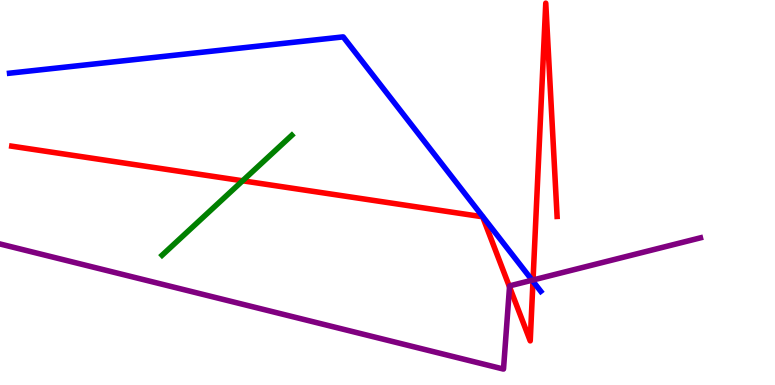[{'lines': ['blue', 'red'], 'intersections': [{'x': 6.88, 'y': 2.69}]}, {'lines': ['green', 'red'], 'intersections': [{'x': 3.13, 'y': 5.3}]}, {'lines': ['purple', 'red'], 'intersections': [{'x': 6.57, 'y': 2.55}, {'x': 6.88, 'y': 2.73}]}, {'lines': ['blue', 'green'], 'intersections': []}, {'lines': ['blue', 'purple'], 'intersections': [{'x': 6.87, 'y': 2.72}]}, {'lines': ['green', 'purple'], 'intersections': []}]